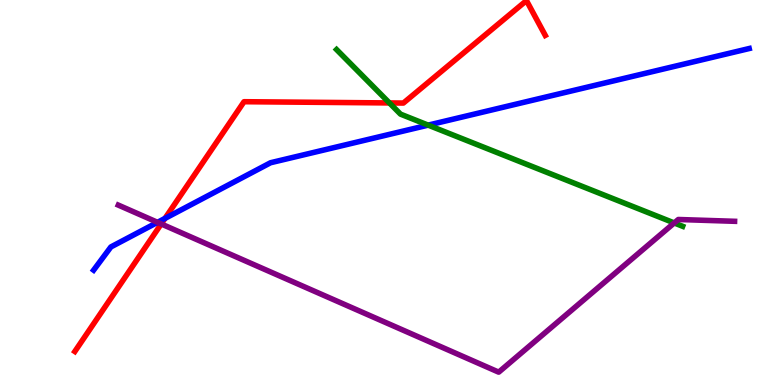[{'lines': ['blue', 'red'], 'intersections': [{'x': 2.13, 'y': 4.33}]}, {'lines': ['green', 'red'], 'intersections': [{'x': 5.02, 'y': 7.33}]}, {'lines': ['purple', 'red'], 'intersections': [{'x': 2.08, 'y': 4.18}]}, {'lines': ['blue', 'green'], 'intersections': [{'x': 5.52, 'y': 6.75}]}, {'lines': ['blue', 'purple'], 'intersections': [{'x': 2.03, 'y': 4.23}]}, {'lines': ['green', 'purple'], 'intersections': [{'x': 8.7, 'y': 4.21}]}]